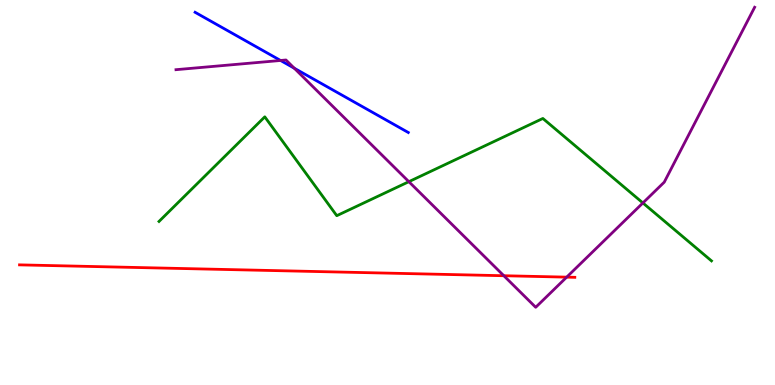[{'lines': ['blue', 'red'], 'intersections': []}, {'lines': ['green', 'red'], 'intersections': []}, {'lines': ['purple', 'red'], 'intersections': [{'x': 6.5, 'y': 2.84}, {'x': 7.31, 'y': 2.8}]}, {'lines': ['blue', 'green'], 'intersections': []}, {'lines': ['blue', 'purple'], 'intersections': [{'x': 3.62, 'y': 8.43}, {'x': 3.8, 'y': 8.23}]}, {'lines': ['green', 'purple'], 'intersections': [{'x': 5.28, 'y': 5.28}, {'x': 8.3, 'y': 4.73}]}]